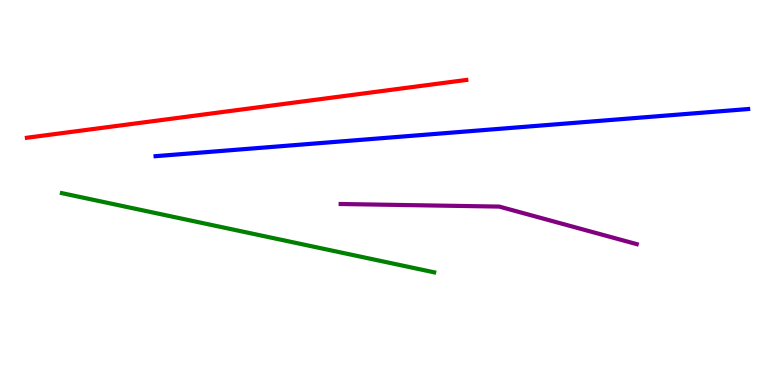[{'lines': ['blue', 'red'], 'intersections': []}, {'lines': ['green', 'red'], 'intersections': []}, {'lines': ['purple', 'red'], 'intersections': []}, {'lines': ['blue', 'green'], 'intersections': []}, {'lines': ['blue', 'purple'], 'intersections': []}, {'lines': ['green', 'purple'], 'intersections': []}]